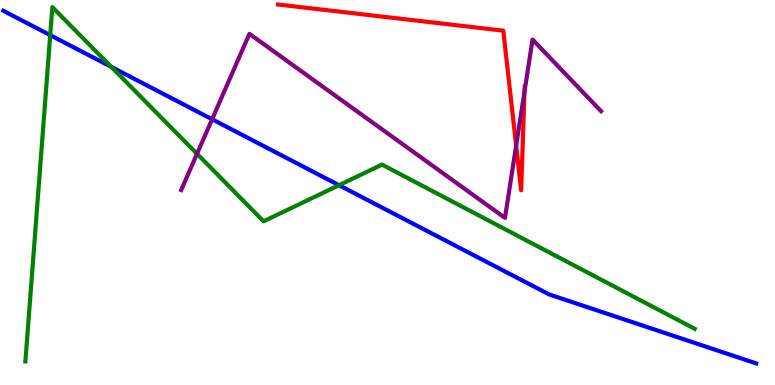[{'lines': ['blue', 'red'], 'intersections': []}, {'lines': ['green', 'red'], 'intersections': []}, {'lines': ['purple', 'red'], 'intersections': [{'x': 6.66, 'y': 6.22}, {'x': 6.77, 'y': 7.62}]}, {'lines': ['blue', 'green'], 'intersections': [{'x': 0.648, 'y': 9.09}, {'x': 1.44, 'y': 8.26}, {'x': 4.37, 'y': 5.19}]}, {'lines': ['blue', 'purple'], 'intersections': [{'x': 2.74, 'y': 6.9}]}, {'lines': ['green', 'purple'], 'intersections': [{'x': 2.54, 'y': 6.0}]}]